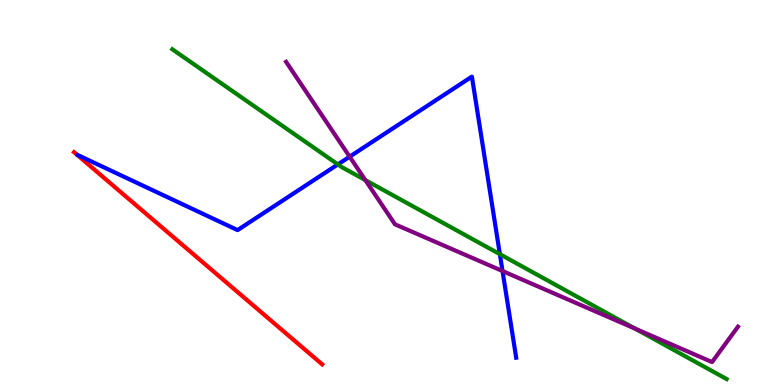[{'lines': ['blue', 'red'], 'intersections': []}, {'lines': ['green', 'red'], 'intersections': []}, {'lines': ['purple', 'red'], 'intersections': []}, {'lines': ['blue', 'green'], 'intersections': [{'x': 4.36, 'y': 5.73}, {'x': 6.45, 'y': 3.4}]}, {'lines': ['blue', 'purple'], 'intersections': [{'x': 4.51, 'y': 5.93}, {'x': 6.48, 'y': 2.96}]}, {'lines': ['green', 'purple'], 'intersections': [{'x': 4.71, 'y': 5.32}, {'x': 8.19, 'y': 1.47}]}]